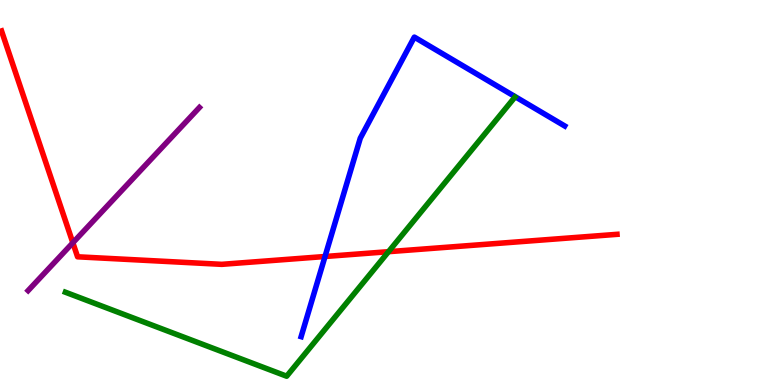[{'lines': ['blue', 'red'], 'intersections': [{'x': 4.19, 'y': 3.34}]}, {'lines': ['green', 'red'], 'intersections': [{'x': 5.01, 'y': 3.46}]}, {'lines': ['purple', 'red'], 'intersections': [{'x': 0.94, 'y': 3.69}]}, {'lines': ['blue', 'green'], 'intersections': []}, {'lines': ['blue', 'purple'], 'intersections': []}, {'lines': ['green', 'purple'], 'intersections': []}]